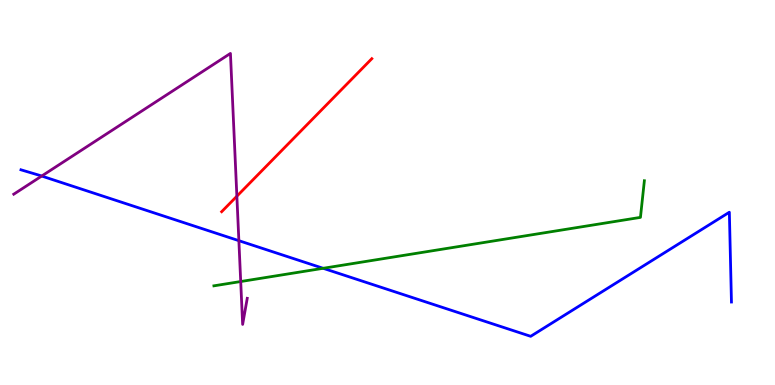[{'lines': ['blue', 'red'], 'intersections': []}, {'lines': ['green', 'red'], 'intersections': []}, {'lines': ['purple', 'red'], 'intersections': [{'x': 3.06, 'y': 4.9}]}, {'lines': ['blue', 'green'], 'intersections': [{'x': 4.17, 'y': 3.03}]}, {'lines': ['blue', 'purple'], 'intersections': [{'x': 0.538, 'y': 5.43}, {'x': 3.08, 'y': 3.75}]}, {'lines': ['green', 'purple'], 'intersections': [{'x': 3.11, 'y': 2.69}]}]